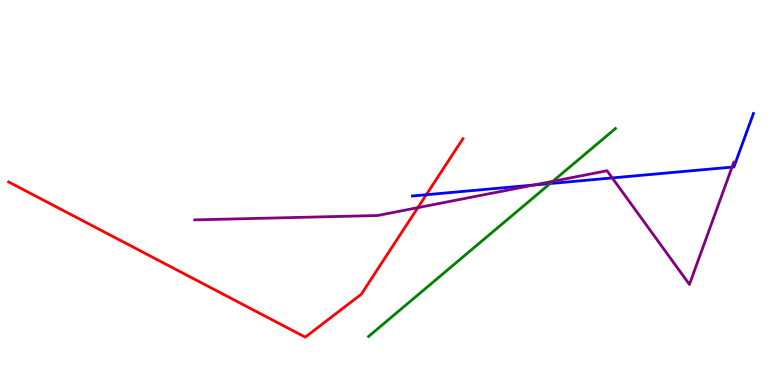[{'lines': ['blue', 'red'], 'intersections': [{'x': 5.5, 'y': 4.94}]}, {'lines': ['green', 'red'], 'intersections': []}, {'lines': ['purple', 'red'], 'intersections': [{'x': 5.39, 'y': 4.61}]}, {'lines': ['blue', 'green'], 'intersections': [{'x': 7.1, 'y': 5.23}]}, {'lines': ['blue', 'purple'], 'intersections': [{'x': 6.89, 'y': 5.19}, {'x': 7.9, 'y': 5.38}, {'x': 9.45, 'y': 5.66}]}, {'lines': ['green', 'purple'], 'intersections': [{'x': 7.13, 'y': 5.29}]}]